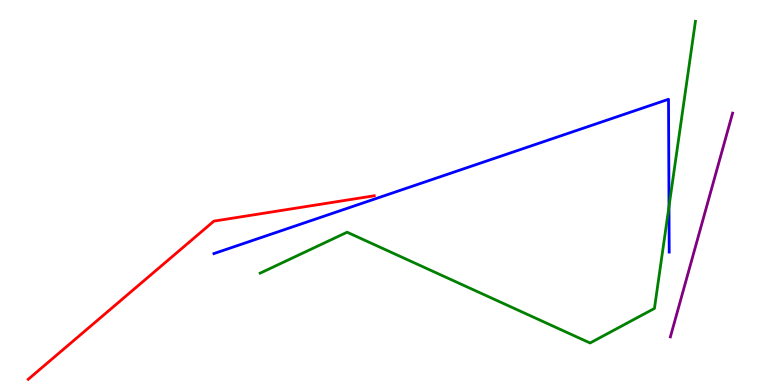[{'lines': ['blue', 'red'], 'intersections': []}, {'lines': ['green', 'red'], 'intersections': []}, {'lines': ['purple', 'red'], 'intersections': []}, {'lines': ['blue', 'green'], 'intersections': [{'x': 8.63, 'y': 4.64}]}, {'lines': ['blue', 'purple'], 'intersections': []}, {'lines': ['green', 'purple'], 'intersections': []}]